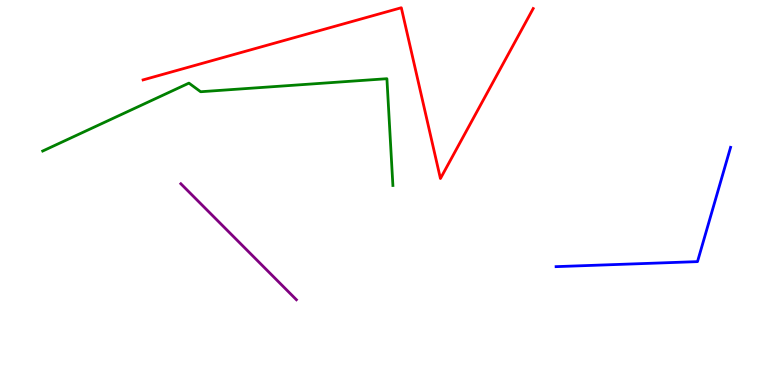[{'lines': ['blue', 'red'], 'intersections': []}, {'lines': ['green', 'red'], 'intersections': []}, {'lines': ['purple', 'red'], 'intersections': []}, {'lines': ['blue', 'green'], 'intersections': []}, {'lines': ['blue', 'purple'], 'intersections': []}, {'lines': ['green', 'purple'], 'intersections': []}]